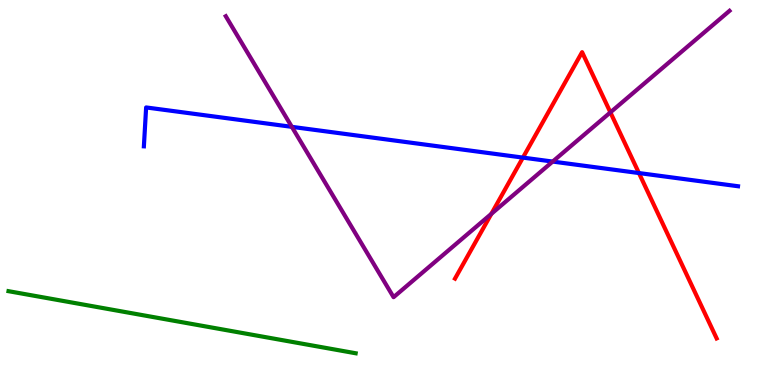[{'lines': ['blue', 'red'], 'intersections': [{'x': 6.75, 'y': 5.91}, {'x': 8.24, 'y': 5.51}]}, {'lines': ['green', 'red'], 'intersections': []}, {'lines': ['purple', 'red'], 'intersections': [{'x': 6.34, 'y': 4.45}, {'x': 7.88, 'y': 7.08}]}, {'lines': ['blue', 'green'], 'intersections': []}, {'lines': ['blue', 'purple'], 'intersections': [{'x': 3.77, 'y': 6.71}, {'x': 7.13, 'y': 5.8}]}, {'lines': ['green', 'purple'], 'intersections': []}]